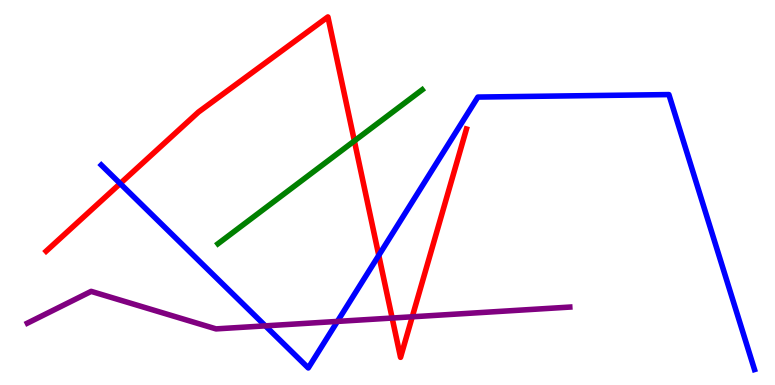[{'lines': ['blue', 'red'], 'intersections': [{'x': 1.55, 'y': 5.23}, {'x': 4.89, 'y': 3.37}]}, {'lines': ['green', 'red'], 'intersections': [{'x': 4.57, 'y': 6.34}]}, {'lines': ['purple', 'red'], 'intersections': [{'x': 5.06, 'y': 1.74}, {'x': 5.32, 'y': 1.77}]}, {'lines': ['blue', 'green'], 'intersections': []}, {'lines': ['blue', 'purple'], 'intersections': [{'x': 3.42, 'y': 1.54}, {'x': 4.35, 'y': 1.65}]}, {'lines': ['green', 'purple'], 'intersections': []}]